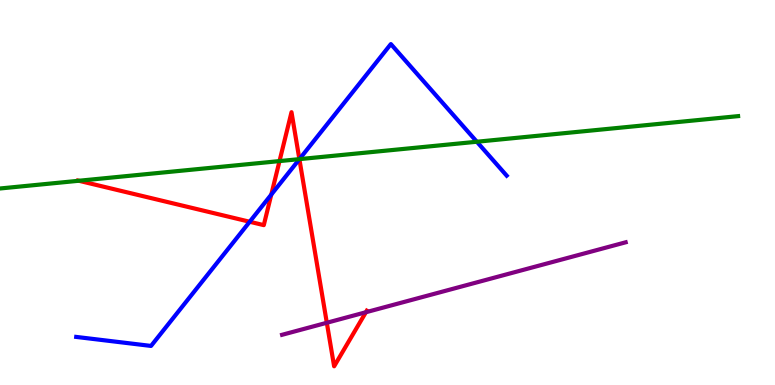[{'lines': ['blue', 'red'], 'intersections': [{'x': 3.22, 'y': 4.24}, {'x': 3.5, 'y': 4.95}, {'x': 3.86, 'y': 5.86}]}, {'lines': ['green', 'red'], 'intersections': [{'x': 1.02, 'y': 5.3}, {'x': 3.61, 'y': 5.82}, {'x': 3.86, 'y': 5.87}]}, {'lines': ['purple', 'red'], 'intersections': [{'x': 4.22, 'y': 1.62}, {'x': 4.72, 'y': 1.89}]}, {'lines': ['blue', 'green'], 'intersections': [{'x': 3.86, 'y': 5.87}, {'x': 6.15, 'y': 6.32}]}, {'lines': ['blue', 'purple'], 'intersections': []}, {'lines': ['green', 'purple'], 'intersections': []}]